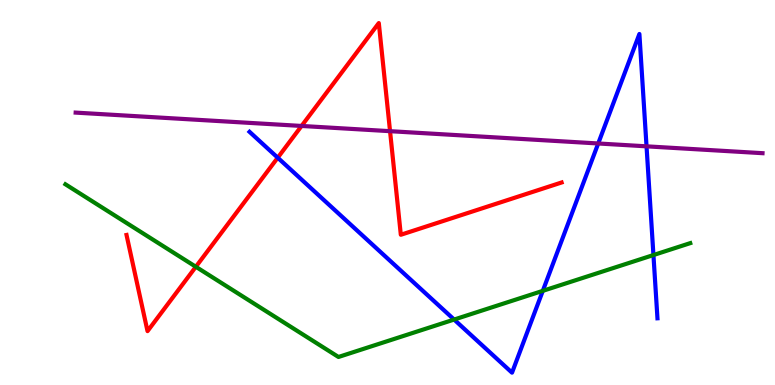[{'lines': ['blue', 'red'], 'intersections': [{'x': 3.58, 'y': 5.9}]}, {'lines': ['green', 'red'], 'intersections': [{'x': 2.53, 'y': 3.07}]}, {'lines': ['purple', 'red'], 'intersections': [{'x': 3.89, 'y': 6.73}, {'x': 5.03, 'y': 6.59}]}, {'lines': ['blue', 'green'], 'intersections': [{'x': 5.86, 'y': 1.7}, {'x': 7.0, 'y': 2.45}, {'x': 8.43, 'y': 3.38}]}, {'lines': ['blue', 'purple'], 'intersections': [{'x': 7.72, 'y': 6.27}, {'x': 8.34, 'y': 6.2}]}, {'lines': ['green', 'purple'], 'intersections': []}]